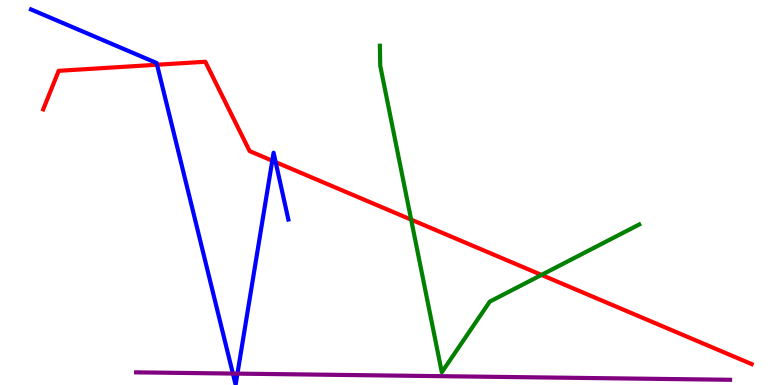[{'lines': ['blue', 'red'], 'intersections': [{'x': 2.03, 'y': 8.32}, {'x': 3.51, 'y': 5.83}, {'x': 3.56, 'y': 5.79}]}, {'lines': ['green', 'red'], 'intersections': [{'x': 5.31, 'y': 4.3}, {'x': 6.99, 'y': 2.86}]}, {'lines': ['purple', 'red'], 'intersections': []}, {'lines': ['blue', 'green'], 'intersections': []}, {'lines': ['blue', 'purple'], 'intersections': [{'x': 3.0, 'y': 0.297}, {'x': 3.06, 'y': 0.296}]}, {'lines': ['green', 'purple'], 'intersections': []}]